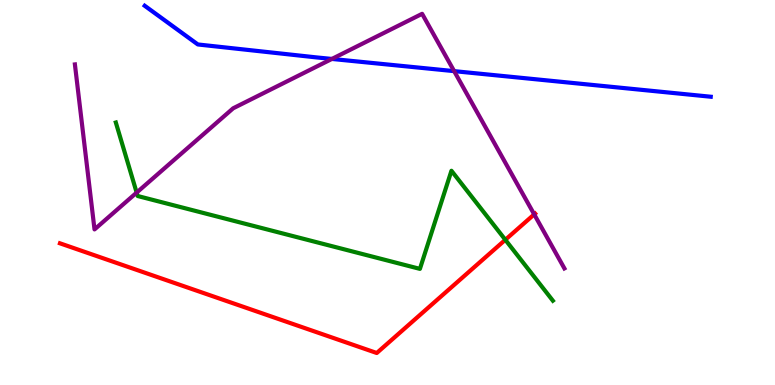[{'lines': ['blue', 'red'], 'intersections': []}, {'lines': ['green', 'red'], 'intersections': [{'x': 6.52, 'y': 3.77}]}, {'lines': ['purple', 'red'], 'intersections': [{'x': 6.89, 'y': 4.43}]}, {'lines': ['blue', 'green'], 'intersections': []}, {'lines': ['blue', 'purple'], 'intersections': [{'x': 4.28, 'y': 8.47}, {'x': 5.86, 'y': 8.15}]}, {'lines': ['green', 'purple'], 'intersections': [{'x': 1.76, 'y': 5.0}]}]